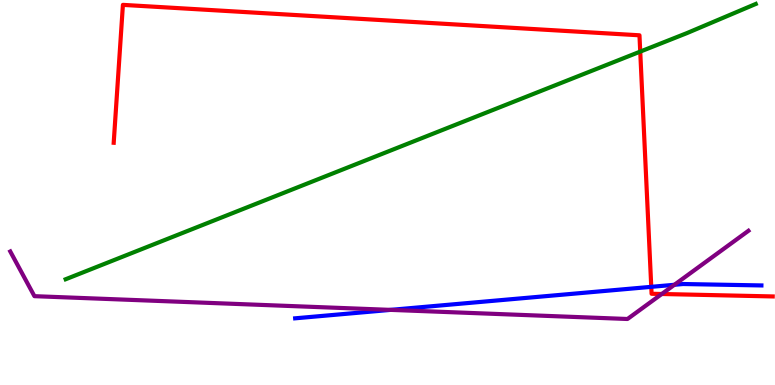[{'lines': ['blue', 'red'], 'intersections': [{'x': 8.4, 'y': 2.55}]}, {'lines': ['green', 'red'], 'intersections': [{'x': 8.26, 'y': 8.66}]}, {'lines': ['purple', 'red'], 'intersections': [{'x': 8.54, 'y': 2.36}]}, {'lines': ['blue', 'green'], 'intersections': []}, {'lines': ['blue', 'purple'], 'intersections': [{'x': 5.04, 'y': 1.95}, {'x': 8.7, 'y': 2.6}]}, {'lines': ['green', 'purple'], 'intersections': []}]